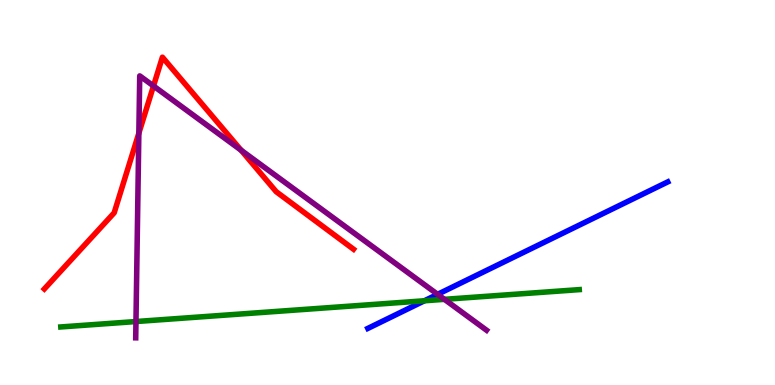[{'lines': ['blue', 'red'], 'intersections': []}, {'lines': ['green', 'red'], 'intersections': []}, {'lines': ['purple', 'red'], 'intersections': [{'x': 1.79, 'y': 6.54}, {'x': 1.98, 'y': 7.77}, {'x': 3.11, 'y': 6.1}]}, {'lines': ['blue', 'green'], 'intersections': [{'x': 5.48, 'y': 2.19}]}, {'lines': ['blue', 'purple'], 'intersections': [{'x': 5.65, 'y': 2.36}]}, {'lines': ['green', 'purple'], 'intersections': [{'x': 1.75, 'y': 1.65}, {'x': 5.73, 'y': 2.23}]}]